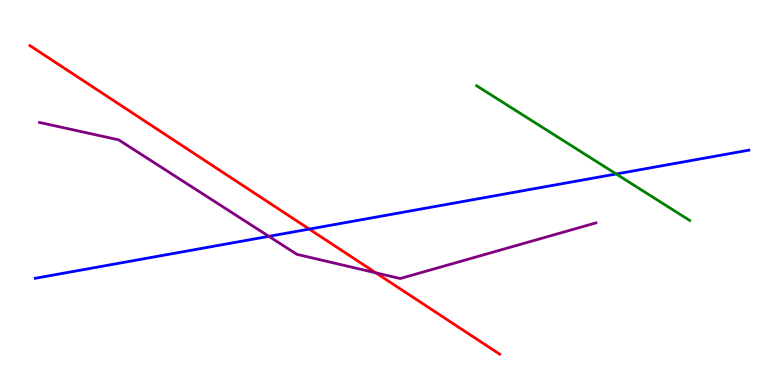[{'lines': ['blue', 'red'], 'intersections': [{'x': 3.99, 'y': 4.05}]}, {'lines': ['green', 'red'], 'intersections': []}, {'lines': ['purple', 'red'], 'intersections': [{'x': 4.85, 'y': 2.91}]}, {'lines': ['blue', 'green'], 'intersections': [{'x': 7.95, 'y': 5.48}]}, {'lines': ['blue', 'purple'], 'intersections': [{'x': 3.47, 'y': 3.86}]}, {'lines': ['green', 'purple'], 'intersections': []}]